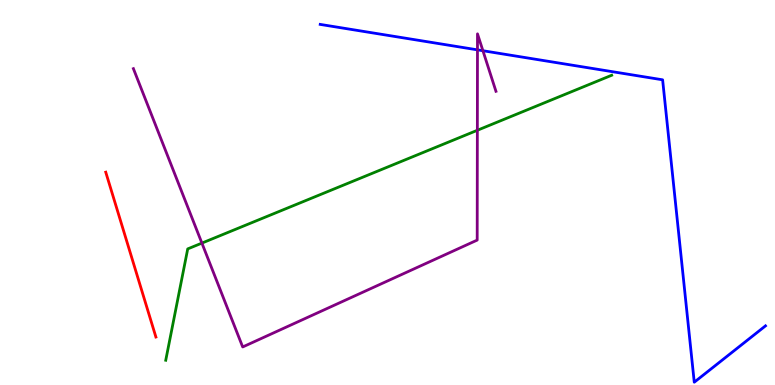[{'lines': ['blue', 'red'], 'intersections': []}, {'lines': ['green', 'red'], 'intersections': []}, {'lines': ['purple', 'red'], 'intersections': []}, {'lines': ['blue', 'green'], 'intersections': []}, {'lines': ['blue', 'purple'], 'intersections': [{'x': 6.16, 'y': 8.71}, {'x': 6.23, 'y': 8.68}]}, {'lines': ['green', 'purple'], 'intersections': [{'x': 2.61, 'y': 3.69}, {'x': 6.16, 'y': 6.62}]}]